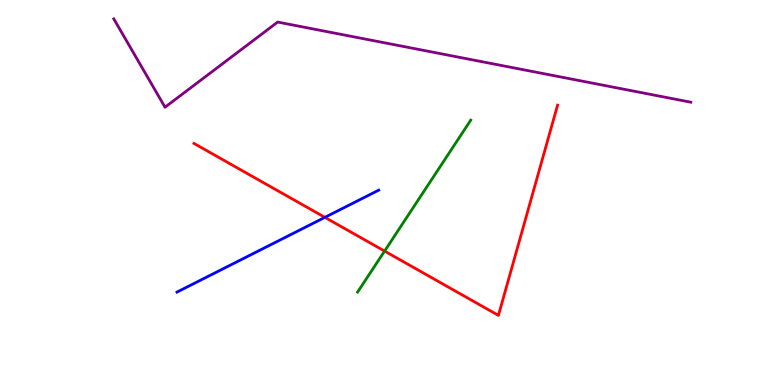[{'lines': ['blue', 'red'], 'intersections': [{'x': 4.19, 'y': 4.35}]}, {'lines': ['green', 'red'], 'intersections': [{'x': 4.96, 'y': 3.48}]}, {'lines': ['purple', 'red'], 'intersections': []}, {'lines': ['blue', 'green'], 'intersections': []}, {'lines': ['blue', 'purple'], 'intersections': []}, {'lines': ['green', 'purple'], 'intersections': []}]